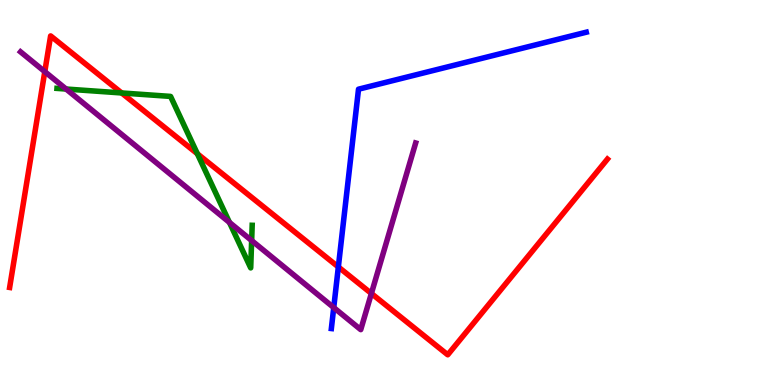[{'lines': ['blue', 'red'], 'intersections': [{'x': 4.37, 'y': 3.07}]}, {'lines': ['green', 'red'], 'intersections': [{'x': 1.57, 'y': 7.59}, {'x': 2.55, 'y': 6.01}]}, {'lines': ['purple', 'red'], 'intersections': [{'x': 0.578, 'y': 8.14}, {'x': 4.79, 'y': 2.38}]}, {'lines': ['blue', 'green'], 'intersections': []}, {'lines': ['blue', 'purple'], 'intersections': [{'x': 4.31, 'y': 2.01}]}, {'lines': ['green', 'purple'], 'intersections': [{'x': 0.853, 'y': 7.69}, {'x': 2.96, 'y': 4.22}, {'x': 3.25, 'y': 3.75}]}]